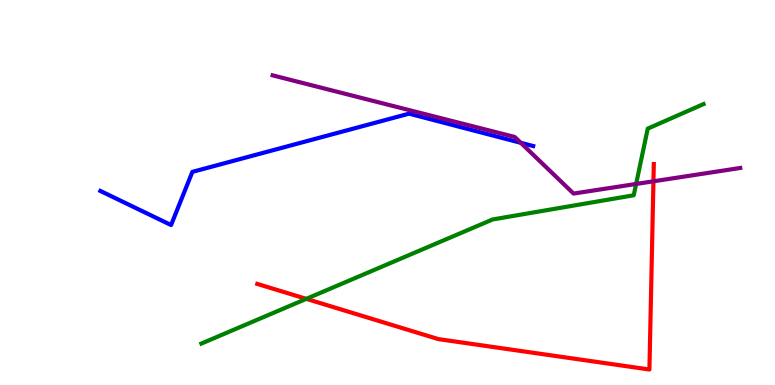[{'lines': ['blue', 'red'], 'intersections': []}, {'lines': ['green', 'red'], 'intersections': [{'x': 3.95, 'y': 2.24}]}, {'lines': ['purple', 'red'], 'intersections': [{'x': 8.43, 'y': 5.29}]}, {'lines': ['blue', 'green'], 'intersections': []}, {'lines': ['blue', 'purple'], 'intersections': [{'x': 6.72, 'y': 6.29}]}, {'lines': ['green', 'purple'], 'intersections': [{'x': 8.21, 'y': 5.22}]}]